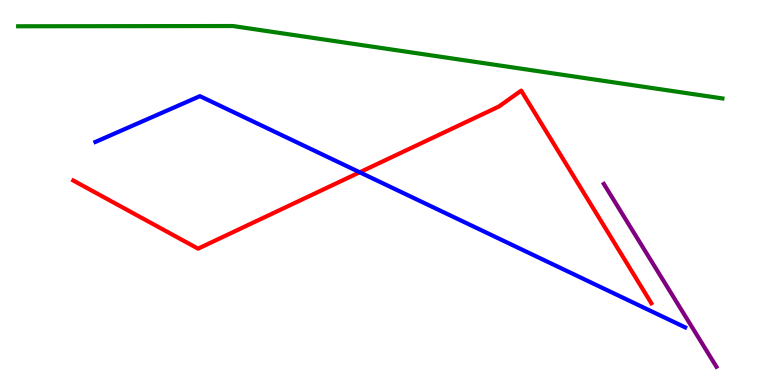[{'lines': ['blue', 'red'], 'intersections': [{'x': 4.64, 'y': 5.53}]}, {'lines': ['green', 'red'], 'intersections': []}, {'lines': ['purple', 'red'], 'intersections': []}, {'lines': ['blue', 'green'], 'intersections': []}, {'lines': ['blue', 'purple'], 'intersections': []}, {'lines': ['green', 'purple'], 'intersections': []}]